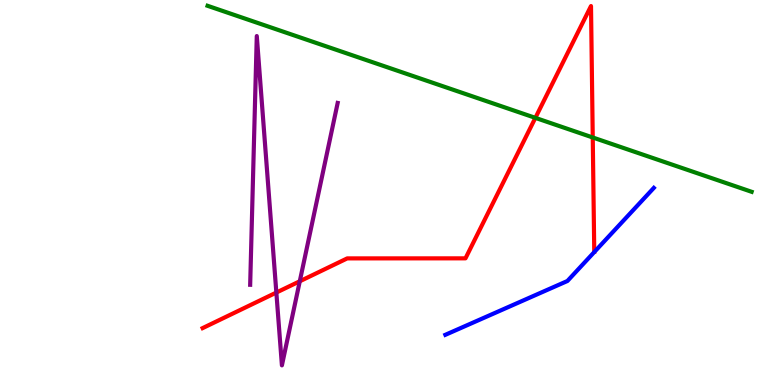[{'lines': ['blue', 'red'], 'intersections': []}, {'lines': ['green', 'red'], 'intersections': [{'x': 6.91, 'y': 6.94}, {'x': 7.65, 'y': 6.43}]}, {'lines': ['purple', 'red'], 'intersections': [{'x': 3.57, 'y': 2.4}, {'x': 3.87, 'y': 2.69}]}, {'lines': ['blue', 'green'], 'intersections': []}, {'lines': ['blue', 'purple'], 'intersections': []}, {'lines': ['green', 'purple'], 'intersections': []}]